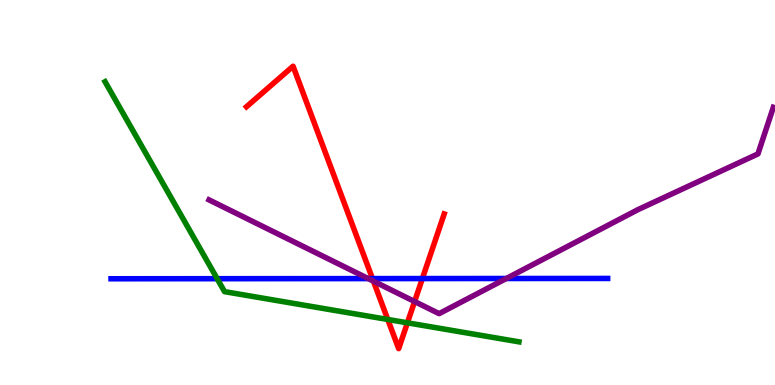[{'lines': ['blue', 'red'], 'intersections': [{'x': 4.81, 'y': 2.76}, {'x': 5.45, 'y': 2.76}]}, {'lines': ['green', 'red'], 'intersections': [{'x': 5.0, 'y': 1.7}, {'x': 5.26, 'y': 1.62}]}, {'lines': ['purple', 'red'], 'intersections': [{'x': 4.82, 'y': 2.7}, {'x': 5.35, 'y': 2.17}]}, {'lines': ['blue', 'green'], 'intersections': [{'x': 2.8, 'y': 2.76}]}, {'lines': ['blue', 'purple'], 'intersections': [{'x': 4.75, 'y': 2.76}, {'x': 6.53, 'y': 2.77}]}, {'lines': ['green', 'purple'], 'intersections': []}]